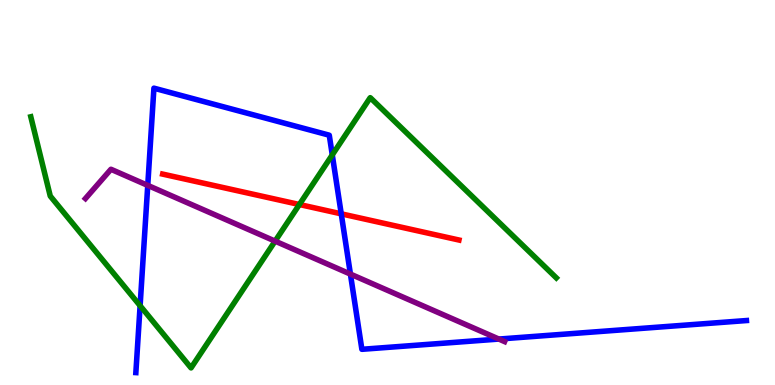[{'lines': ['blue', 'red'], 'intersections': [{'x': 4.4, 'y': 4.45}]}, {'lines': ['green', 'red'], 'intersections': [{'x': 3.86, 'y': 4.69}]}, {'lines': ['purple', 'red'], 'intersections': []}, {'lines': ['blue', 'green'], 'intersections': [{'x': 1.81, 'y': 2.06}, {'x': 4.29, 'y': 5.98}]}, {'lines': ['blue', 'purple'], 'intersections': [{'x': 1.91, 'y': 5.18}, {'x': 4.52, 'y': 2.88}, {'x': 6.44, 'y': 1.19}]}, {'lines': ['green', 'purple'], 'intersections': [{'x': 3.55, 'y': 3.74}]}]